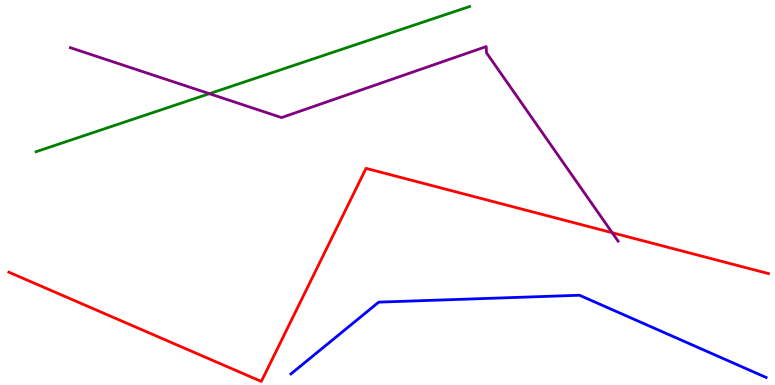[{'lines': ['blue', 'red'], 'intersections': []}, {'lines': ['green', 'red'], 'intersections': []}, {'lines': ['purple', 'red'], 'intersections': [{'x': 7.9, 'y': 3.96}]}, {'lines': ['blue', 'green'], 'intersections': []}, {'lines': ['blue', 'purple'], 'intersections': []}, {'lines': ['green', 'purple'], 'intersections': [{'x': 2.7, 'y': 7.57}]}]